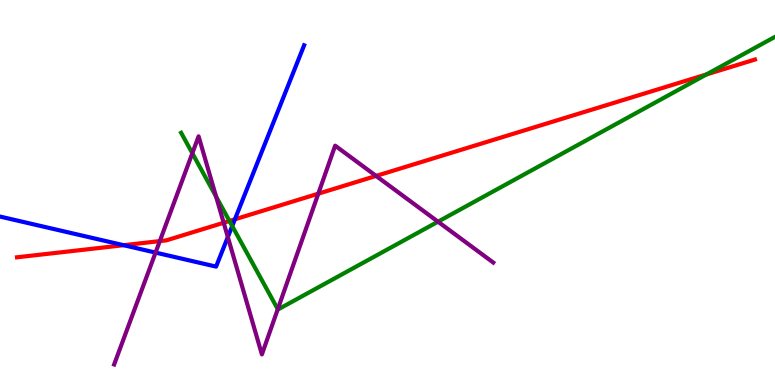[{'lines': ['blue', 'red'], 'intersections': [{'x': 1.6, 'y': 3.63}, {'x': 3.03, 'y': 4.3}]}, {'lines': ['green', 'red'], 'intersections': [{'x': 2.96, 'y': 4.26}, {'x': 9.12, 'y': 8.07}]}, {'lines': ['purple', 'red'], 'intersections': [{'x': 2.06, 'y': 3.74}, {'x': 2.89, 'y': 4.21}, {'x': 4.11, 'y': 4.97}, {'x': 4.85, 'y': 5.43}]}, {'lines': ['blue', 'green'], 'intersections': [{'x': 3.0, 'y': 4.13}]}, {'lines': ['blue', 'purple'], 'intersections': [{'x': 2.01, 'y': 3.44}, {'x': 2.94, 'y': 3.84}]}, {'lines': ['green', 'purple'], 'intersections': [{'x': 2.48, 'y': 6.02}, {'x': 2.79, 'y': 4.89}, {'x': 3.58, 'y': 1.97}, {'x': 5.65, 'y': 4.24}]}]